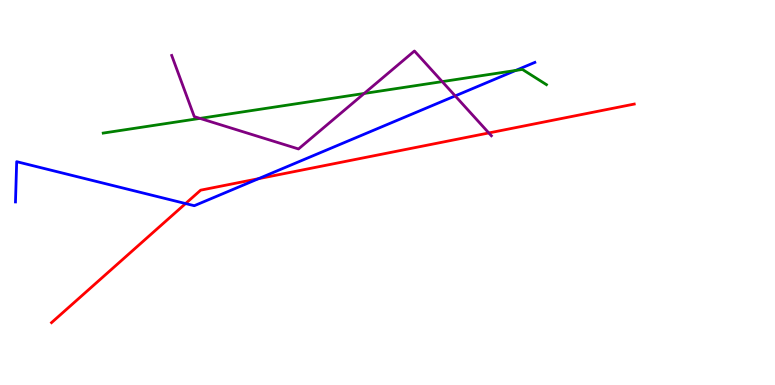[{'lines': ['blue', 'red'], 'intersections': [{'x': 2.39, 'y': 4.71}, {'x': 3.34, 'y': 5.36}]}, {'lines': ['green', 'red'], 'intersections': []}, {'lines': ['purple', 'red'], 'intersections': [{'x': 6.31, 'y': 6.55}]}, {'lines': ['blue', 'green'], 'intersections': [{'x': 6.65, 'y': 8.17}]}, {'lines': ['blue', 'purple'], 'intersections': [{'x': 5.87, 'y': 7.51}]}, {'lines': ['green', 'purple'], 'intersections': [{'x': 2.58, 'y': 6.92}, {'x': 4.7, 'y': 7.57}, {'x': 5.71, 'y': 7.88}]}]